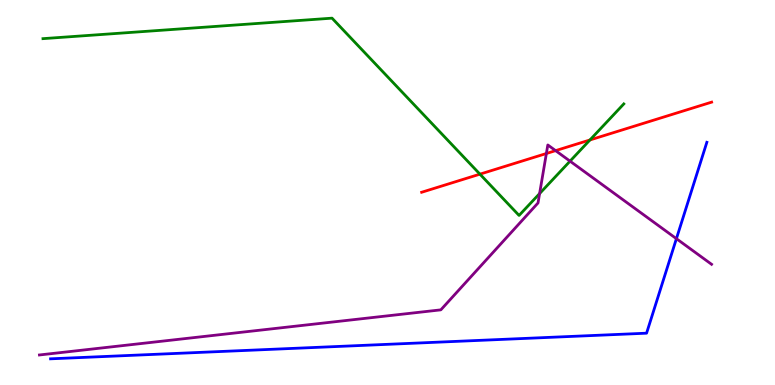[{'lines': ['blue', 'red'], 'intersections': []}, {'lines': ['green', 'red'], 'intersections': [{'x': 6.19, 'y': 5.48}, {'x': 7.61, 'y': 6.36}]}, {'lines': ['purple', 'red'], 'intersections': [{'x': 7.05, 'y': 6.01}, {'x': 7.17, 'y': 6.09}]}, {'lines': ['blue', 'green'], 'intersections': []}, {'lines': ['blue', 'purple'], 'intersections': [{'x': 8.73, 'y': 3.8}]}, {'lines': ['green', 'purple'], 'intersections': [{'x': 6.96, 'y': 4.97}, {'x': 7.36, 'y': 5.81}]}]